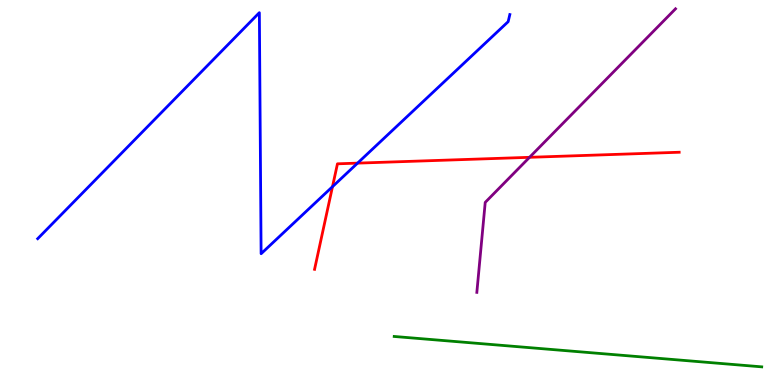[{'lines': ['blue', 'red'], 'intersections': [{'x': 4.29, 'y': 5.15}, {'x': 4.61, 'y': 5.76}]}, {'lines': ['green', 'red'], 'intersections': []}, {'lines': ['purple', 'red'], 'intersections': [{'x': 6.83, 'y': 5.91}]}, {'lines': ['blue', 'green'], 'intersections': []}, {'lines': ['blue', 'purple'], 'intersections': []}, {'lines': ['green', 'purple'], 'intersections': []}]